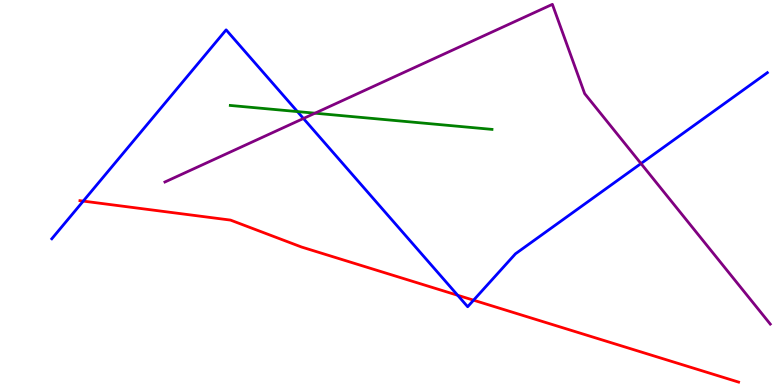[{'lines': ['blue', 'red'], 'intersections': [{'x': 1.07, 'y': 4.78}, {'x': 5.91, 'y': 2.33}, {'x': 6.11, 'y': 2.2}]}, {'lines': ['green', 'red'], 'intersections': []}, {'lines': ['purple', 'red'], 'intersections': []}, {'lines': ['blue', 'green'], 'intersections': [{'x': 3.84, 'y': 7.1}]}, {'lines': ['blue', 'purple'], 'intersections': [{'x': 3.92, 'y': 6.92}, {'x': 8.27, 'y': 5.75}]}, {'lines': ['green', 'purple'], 'intersections': [{'x': 4.06, 'y': 7.06}]}]